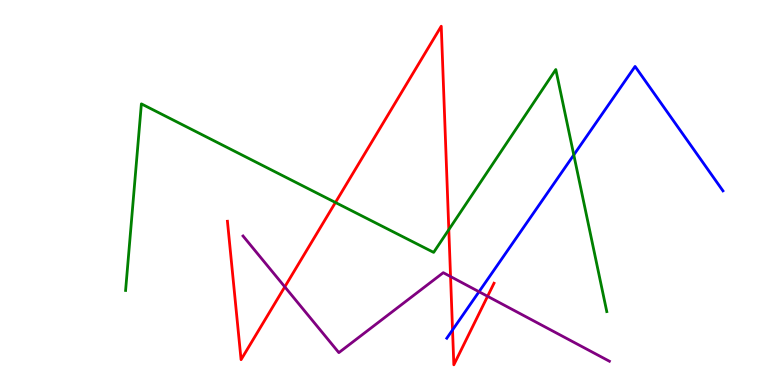[{'lines': ['blue', 'red'], 'intersections': [{'x': 5.84, 'y': 1.43}]}, {'lines': ['green', 'red'], 'intersections': [{'x': 4.33, 'y': 4.74}, {'x': 5.79, 'y': 4.03}]}, {'lines': ['purple', 'red'], 'intersections': [{'x': 3.67, 'y': 2.55}, {'x': 5.81, 'y': 2.82}, {'x': 6.29, 'y': 2.3}]}, {'lines': ['blue', 'green'], 'intersections': [{'x': 7.4, 'y': 5.98}]}, {'lines': ['blue', 'purple'], 'intersections': [{'x': 6.18, 'y': 2.42}]}, {'lines': ['green', 'purple'], 'intersections': []}]